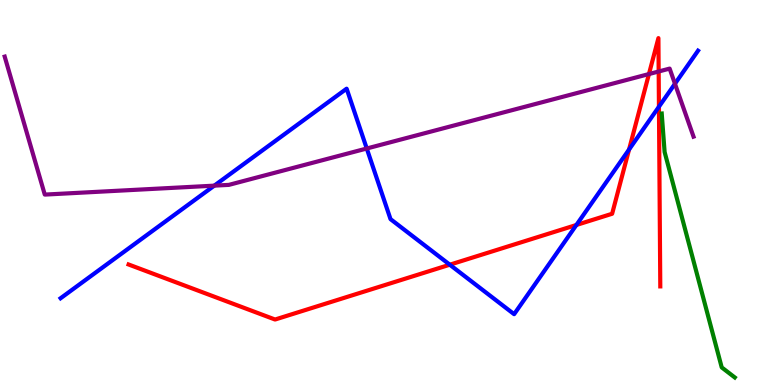[{'lines': ['blue', 'red'], 'intersections': [{'x': 5.8, 'y': 3.12}, {'x': 7.44, 'y': 4.16}, {'x': 8.12, 'y': 6.12}, {'x': 8.5, 'y': 7.23}]}, {'lines': ['green', 'red'], 'intersections': []}, {'lines': ['purple', 'red'], 'intersections': [{'x': 8.37, 'y': 8.08}, {'x': 8.5, 'y': 8.14}]}, {'lines': ['blue', 'green'], 'intersections': []}, {'lines': ['blue', 'purple'], 'intersections': [{'x': 2.76, 'y': 5.18}, {'x': 4.73, 'y': 6.14}, {'x': 8.71, 'y': 7.82}]}, {'lines': ['green', 'purple'], 'intersections': []}]